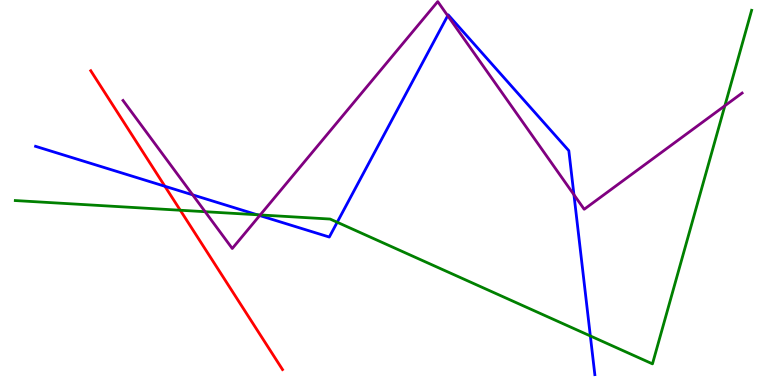[{'lines': ['blue', 'red'], 'intersections': [{'x': 2.13, 'y': 5.16}]}, {'lines': ['green', 'red'], 'intersections': [{'x': 2.33, 'y': 4.54}]}, {'lines': ['purple', 'red'], 'intersections': []}, {'lines': ['blue', 'green'], 'intersections': [{'x': 3.32, 'y': 4.42}, {'x': 4.35, 'y': 4.23}, {'x': 7.62, 'y': 1.27}]}, {'lines': ['blue', 'purple'], 'intersections': [{'x': 2.49, 'y': 4.94}, {'x': 3.35, 'y': 4.4}, {'x': 5.78, 'y': 9.59}, {'x': 7.41, 'y': 4.94}]}, {'lines': ['green', 'purple'], 'intersections': [{'x': 2.65, 'y': 4.5}, {'x': 3.36, 'y': 4.42}, {'x': 9.35, 'y': 7.25}]}]